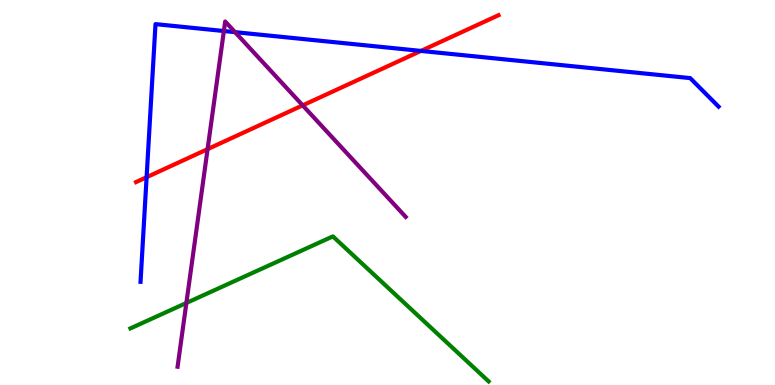[{'lines': ['blue', 'red'], 'intersections': [{'x': 1.89, 'y': 5.4}, {'x': 5.43, 'y': 8.68}]}, {'lines': ['green', 'red'], 'intersections': []}, {'lines': ['purple', 'red'], 'intersections': [{'x': 2.68, 'y': 6.13}, {'x': 3.91, 'y': 7.26}]}, {'lines': ['blue', 'green'], 'intersections': []}, {'lines': ['blue', 'purple'], 'intersections': [{'x': 2.89, 'y': 9.19}, {'x': 3.03, 'y': 9.16}]}, {'lines': ['green', 'purple'], 'intersections': [{'x': 2.4, 'y': 2.13}]}]